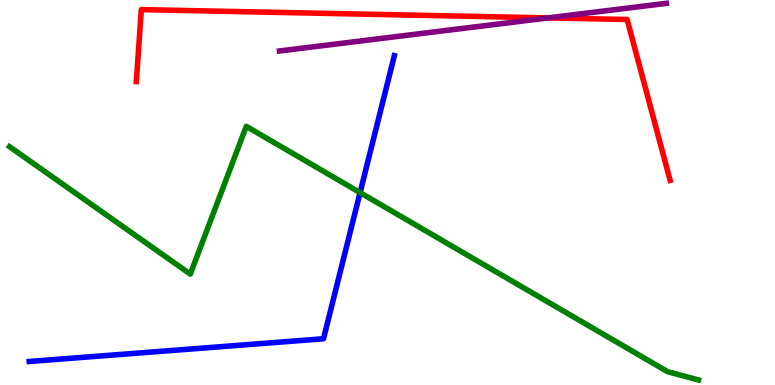[{'lines': ['blue', 'red'], 'intersections': []}, {'lines': ['green', 'red'], 'intersections': []}, {'lines': ['purple', 'red'], 'intersections': [{'x': 7.07, 'y': 9.53}]}, {'lines': ['blue', 'green'], 'intersections': [{'x': 4.65, 'y': 5.0}]}, {'lines': ['blue', 'purple'], 'intersections': []}, {'lines': ['green', 'purple'], 'intersections': []}]